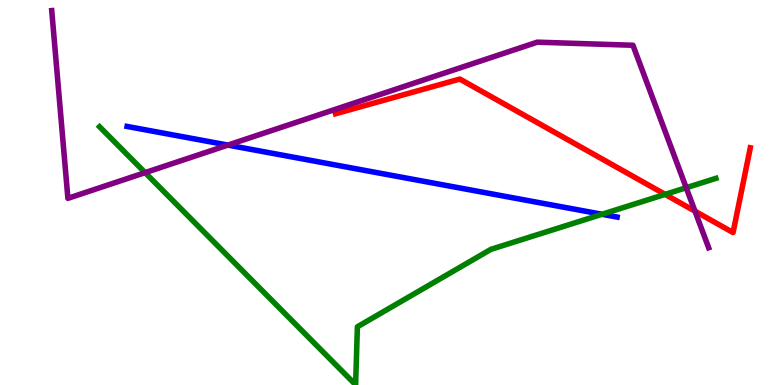[{'lines': ['blue', 'red'], 'intersections': []}, {'lines': ['green', 'red'], 'intersections': [{'x': 8.58, 'y': 4.95}]}, {'lines': ['purple', 'red'], 'intersections': [{'x': 8.97, 'y': 4.52}]}, {'lines': ['blue', 'green'], 'intersections': [{'x': 7.77, 'y': 4.43}]}, {'lines': ['blue', 'purple'], 'intersections': [{'x': 2.94, 'y': 6.23}]}, {'lines': ['green', 'purple'], 'intersections': [{'x': 1.87, 'y': 5.52}, {'x': 8.85, 'y': 5.12}]}]